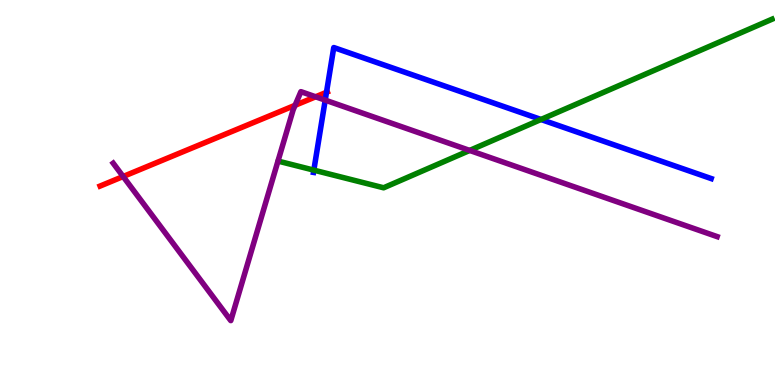[{'lines': ['blue', 'red'], 'intersections': [{'x': 4.21, 'y': 7.6}]}, {'lines': ['green', 'red'], 'intersections': []}, {'lines': ['purple', 'red'], 'intersections': [{'x': 1.59, 'y': 5.42}, {'x': 3.81, 'y': 7.26}, {'x': 4.07, 'y': 7.49}]}, {'lines': ['blue', 'green'], 'intersections': [{'x': 4.05, 'y': 5.58}, {'x': 6.98, 'y': 6.9}]}, {'lines': ['blue', 'purple'], 'intersections': [{'x': 4.2, 'y': 7.4}]}, {'lines': ['green', 'purple'], 'intersections': [{'x': 6.06, 'y': 6.09}]}]